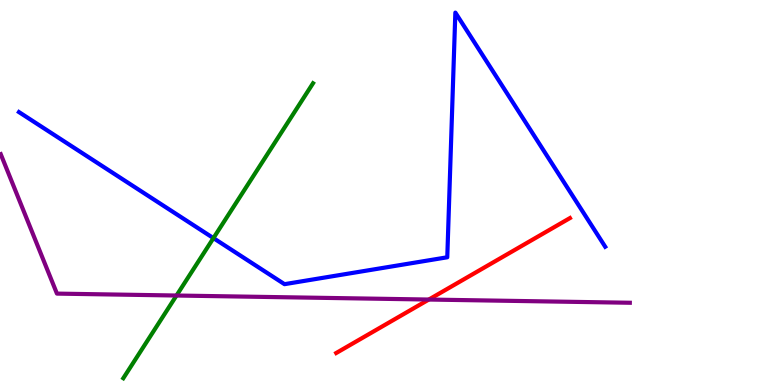[{'lines': ['blue', 'red'], 'intersections': []}, {'lines': ['green', 'red'], 'intersections': []}, {'lines': ['purple', 'red'], 'intersections': [{'x': 5.53, 'y': 2.22}]}, {'lines': ['blue', 'green'], 'intersections': [{'x': 2.75, 'y': 3.82}]}, {'lines': ['blue', 'purple'], 'intersections': []}, {'lines': ['green', 'purple'], 'intersections': [{'x': 2.28, 'y': 2.32}]}]